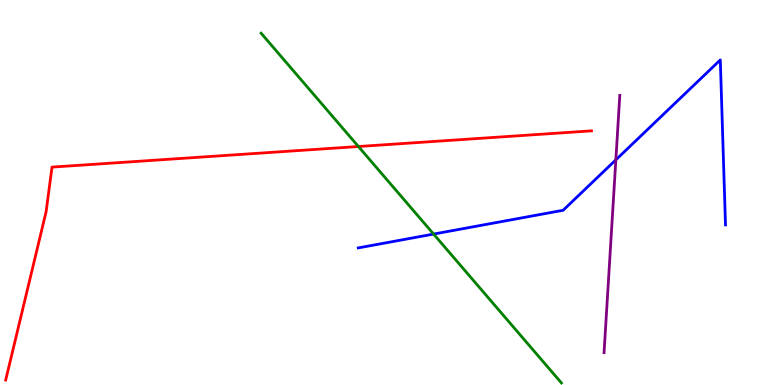[{'lines': ['blue', 'red'], 'intersections': []}, {'lines': ['green', 'red'], 'intersections': [{'x': 4.62, 'y': 6.19}]}, {'lines': ['purple', 'red'], 'intersections': []}, {'lines': ['blue', 'green'], 'intersections': [{'x': 5.59, 'y': 3.92}]}, {'lines': ['blue', 'purple'], 'intersections': [{'x': 7.95, 'y': 5.85}]}, {'lines': ['green', 'purple'], 'intersections': []}]